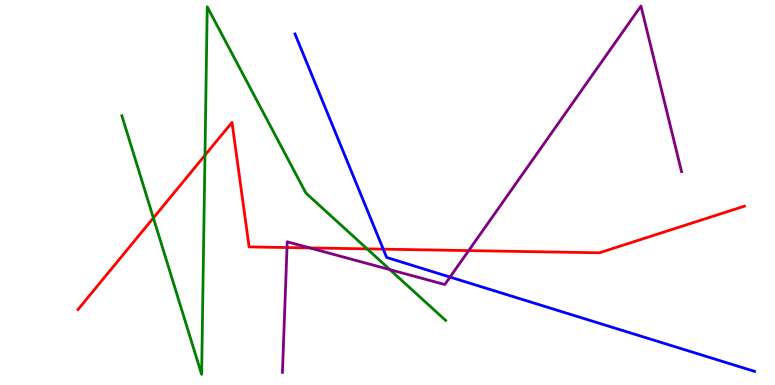[{'lines': ['blue', 'red'], 'intersections': [{'x': 4.95, 'y': 3.53}]}, {'lines': ['green', 'red'], 'intersections': [{'x': 1.98, 'y': 4.34}, {'x': 2.64, 'y': 5.97}, {'x': 4.74, 'y': 3.54}]}, {'lines': ['purple', 'red'], 'intersections': [{'x': 3.7, 'y': 3.57}, {'x': 4.0, 'y': 3.56}, {'x': 6.05, 'y': 3.49}]}, {'lines': ['blue', 'green'], 'intersections': []}, {'lines': ['blue', 'purple'], 'intersections': [{'x': 5.81, 'y': 2.8}]}, {'lines': ['green', 'purple'], 'intersections': [{'x': 5.03, 'y': 3.0}]}]